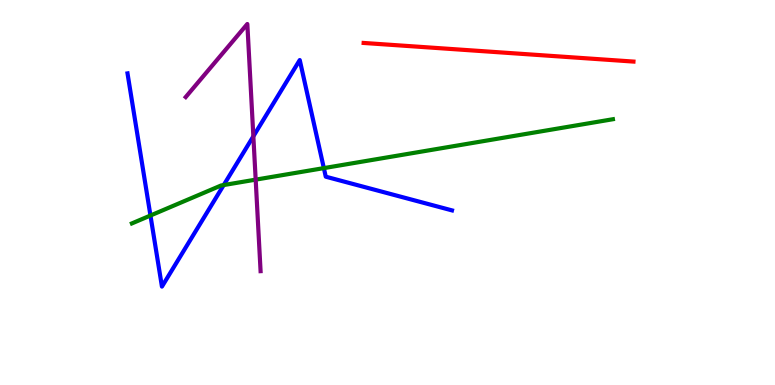[{'lines': ['blue', 'red'], 'intersections': []}, {'lines': ['green', 'red'], 'intersections': []}, {'lines': ['purple', 'red'], 'intersections': []}, {'lines': ['blue', 'green'], 'intersections': [{'x': 1.94, 'y': 4.4}, {'x': 2.89, 'y': 5.19}, {'x': 4.18, 'y': 5.63}]}, {'lines': ['blue', 'purple'], 'intersections': [{'x': 3.27, 'y': 6.46}]}, {'lines': ['green', 'purple'], 'intersections': [{'x': 3.3, 'y': 5.33}]}]